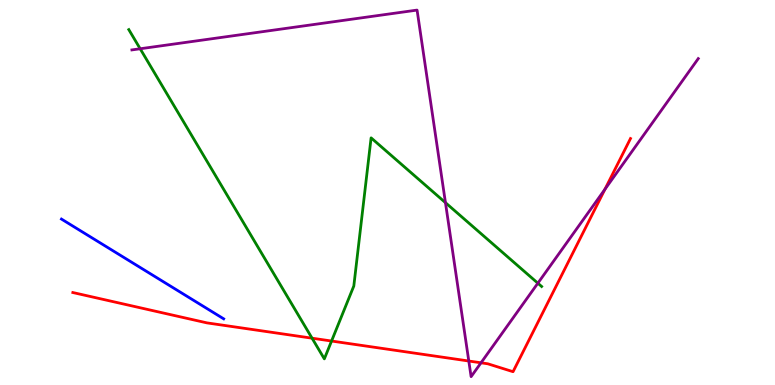[{'lines': ['blue', 'red'], 'intersections': []}, {'lines': ['green', 'red'], 'intersections': [{'x': 4.03, 'y': 1.22}, {'x': 4.28, 'y': 1.14}]}, {'lines': ['purple', 'red'], 'intersections': [{'x': 6.05, 'y': 0.623}, {'x': 6.21, 'y': 0.577}, {'x': 7.81, 'y': 5.08}]}, {'lines': ['blue', 'green'], 'intersections': []}, {'lines': ['blue', 'purple'], 'intersections': []}, {'lines': ['green', 'purple'], 'intersections': [{'x': 1.81, 'y': 8.73}, {'x': 5.75, 'y': 4.74}, {'x': 6.94, 'y': 2.64}]}]